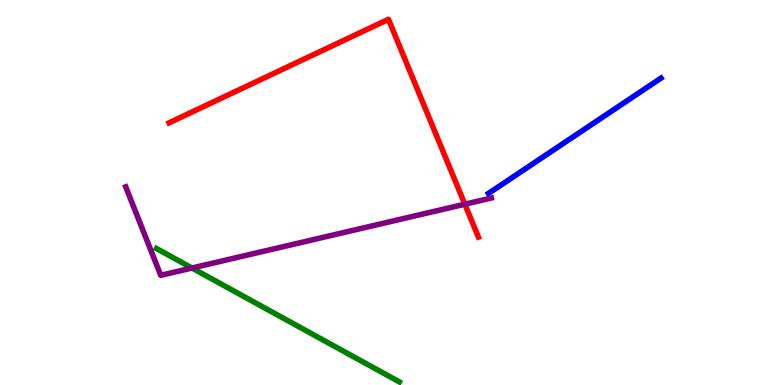[{'lines': ['blue', 'red'], 'intersections': []}, {'lines': ['green', 'red'], 'intersections': []}, {'lines': ['purple', 'red'], 'intersections': [{'x': 6.0, 'y': 4.7}]}, {'lines': ['blue', 'green'], 'intersections': []}, {'lines': ['blue', 'purple'], 'intersections': []}, {'lines': ['green', 'purple'], 'intersections': [{'x': 2.48, 'y': 3.04}]}]